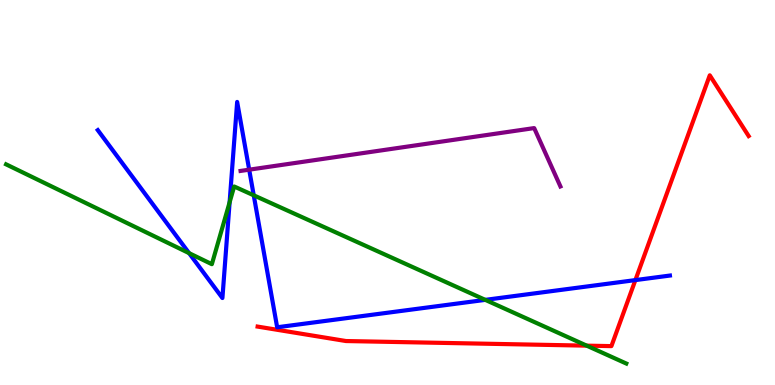[{'lines': ['blue', 'red'], 'intersections': [{'x': 8.2, 'y': 2.72}]}, {'lines': ['green', 'red'], 'intersections': [{'x': 7.57, 'y': 1.02}]}, {'lines': ['purple', 'red'], 'intersections': []}, {'lines': ['blue', 'green'], 'intersections': [{'x': 2.44, 'y': 3.42}, {'x': 2.96, 'y': 4.74}, {'x': 3.27, 'y': 4.93}, {'x': 6.26, 'y': 2.21}]}, {'lines': ['blue', 'purple'], 'intersections': [{'x': 3.22, 'y': 5.59}]}, {'lines': ['green', 'purple'], 'intersections': []}]